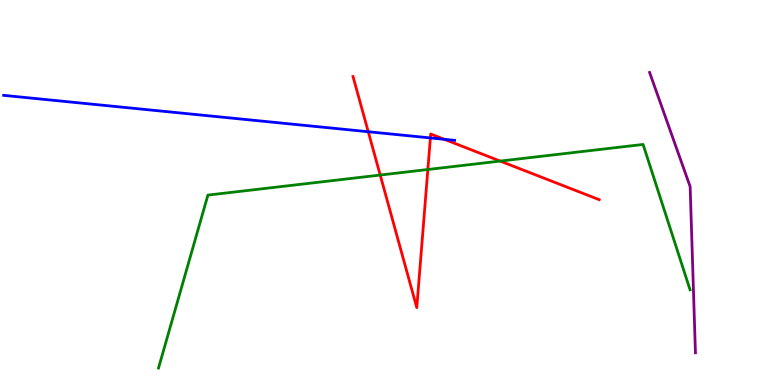[{'lines': ['blue', 'red'], 'intersections': [{'x': 4.75, 'y': 6.58}, {'x': 5.55, 'y': 6.42}, {'x': 5.73, 'y': 6.38}]}, {'lines': ['green', 'red'], 'intersections': [{'x': 4.91, 'y': 5.45}, {'x': 5.52, 'y': 5.6}, {'x': 6.45, 'y': 5.82}]}, {'lines': ['purple', 'red'], 'intersections': []}, {'lines': ['blue', 'green'], 'intersections': []}, {'lines': ['blue', 'purple'], 'intersections': []}, {'lines': ['green', 'purple'], 'intersections': []}]